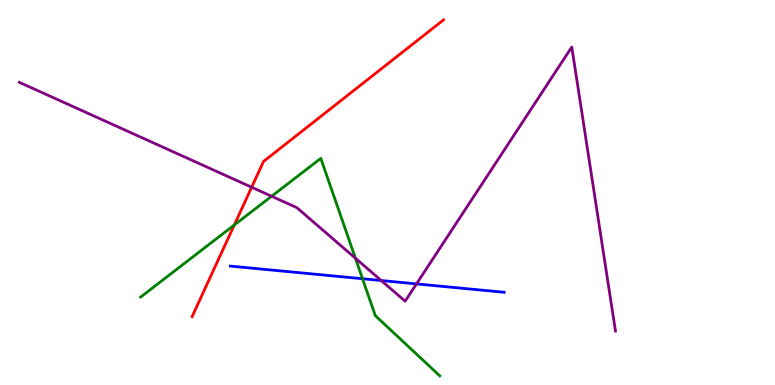[{'lines': ['blue', 'red'], 'intersections': []}, {'lines': ['green', 'red'], 'intersections': [{'x': 3.02, 'y': 4.16}]}, {'lines': ['purple', 'red'], 'intersections': [{'x': 3.25, 'y': 5.14}]}, {'lines': ['blue', 'green'], 'intersections': [{'x': 4.68, 'y': 2.76}]}, {'lines': ['blue', 'purple'], 'intersections': [{'x': 4.92, 'y': 2.71}, {'x': 5.37, 'y': 2.63}]}, {'lines': ['green', 'purple'], 'intersections': [{'x': 3.5, 'y': 4.9}, {'x': 4.59, 'y': 3.29}]}]